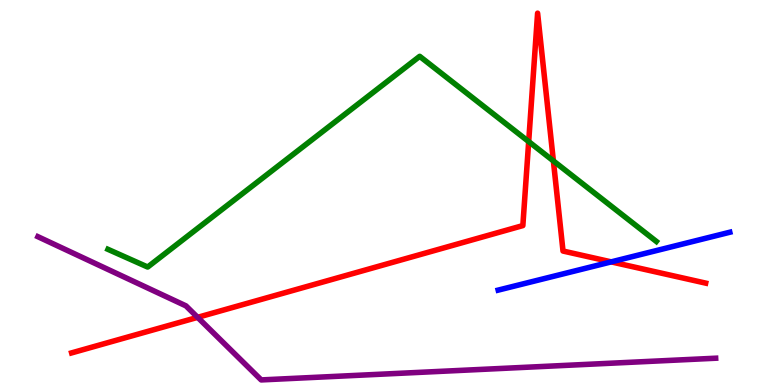[{'lines': ['blue', 'red'], 'intersections': [{'x': 7.89, 'y': 3.2}]}, {'lines': ['green', 'red'], 'intersections': [{'x': 6.82, 'y': 6.32}, {'x': 7.14, 'y': 5.82}]}, {'lines': ['purple', 'red'], 'intersections': [{'x': 2.55, 'y': 1.76}]}, {'lines': ['blue', 'green'], 'intersections': []}, {'lines': ['blue', 'purple'], 'intersections': []}, {'lines': ['green', 'purple'], 'intersections': []}]